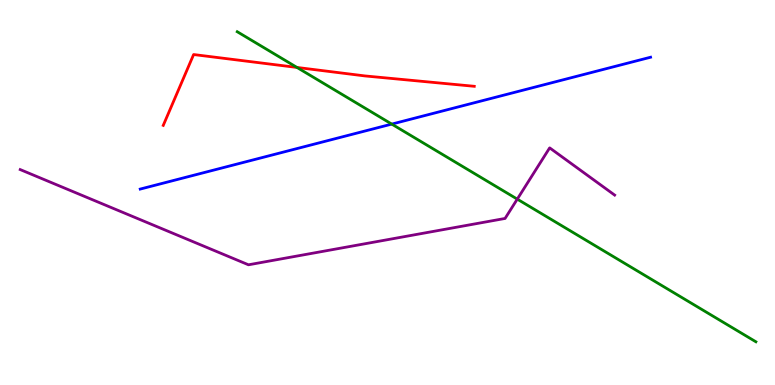[{'lines': ['blue', 'red'], 'intersections': []}, {'lines': ['green', 'red'], 'intersections': [{'x': 3.83, 'y': 8.25}]}, {'lines': ['purple', 'red'], 'intersections': []}, {'lines': ['blue', 'green'], 'intersections': [{'x': 5.05, 'y': 6.78}]}, {'lines': ['blue', 'purple'], 'intersections': []}, {'lines': ['green', 'purple'], 'intersections': [{'x': 6.67, 'y': 4.83}]}]